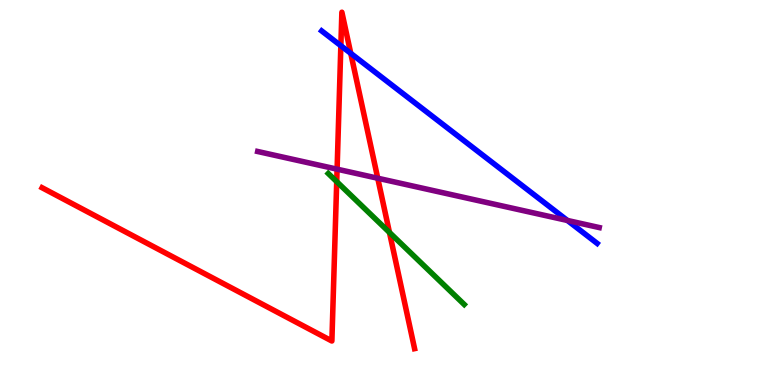[{'lines': ['blue', 'red'], 'intersections': [{'x': 4.4, 'y': 8.81}, {'x': 4.53, 'y': 8.61}]}, {'lines': ['green', 'red'], 'intersections': [{'x': 4.34, 'y': 5.28}, {'x': 5.03, 'y': 3.96}]}, {'lines': ['purple', 'red'], 'intersections': [{'x': 4.35, 'y': 5.61}, {'x': 4.87, 'y': 5.37}]}, {'lines': ['blue', 'green'], 'intersections': []}, {'lines': ['blue', 'purple'], 'intersections': [{'x': 7.32, 'y': 4.27}]}, {'lines': ['green', 'purple'], 'intersections': []}]